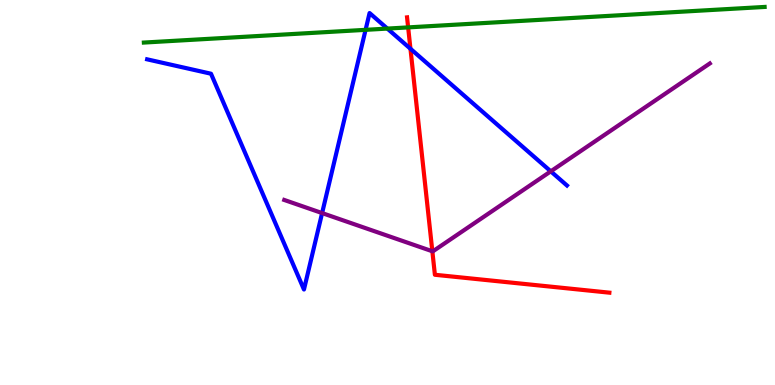[{'lines': ['blue', 'red'], 'intersections': [{'x': 5.3, 'y': 8.73}]}, {'lines': ['green', 'red'], 'intersections': [{'x': 5.27, 'y': 9.29}]}, {'lines': ['purple', 'red'], 'intersections': [{'x': 5.58, 'y': 3.47}]}, {'lines': ['blue', 'green'], 'intersections': [{'x': 4.72, 'y': 9.23}, {'x': 5.0, 'y': 9.26}]}, {'lines': ['blue', 'purple'], 'intersections': [{'x': 4.16, 'y': 4.47}, {'x': 7.11, 'y': 5.55}]}, {'lines': ['green', 'purple'], 'intersections': []}]